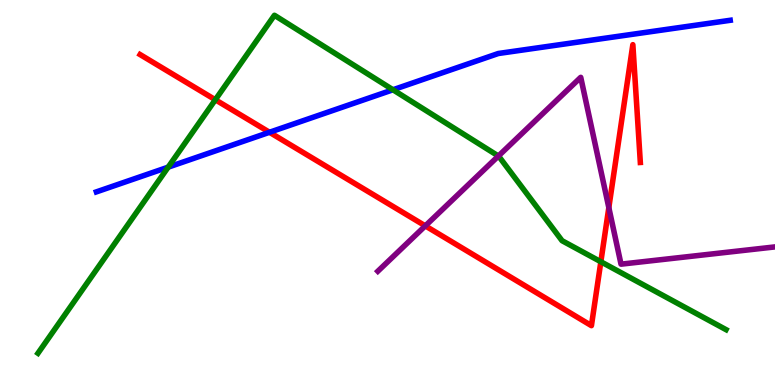[{'lines': ['blue', 'red'], 'intersections': [{'x': 3.48, 'y': 6.56}]}, {'lines': ['green', 'red'], 'intersections': [{'x': 2.78, 'y': 7.41}, {'x': 7.75, 'y': 3.2}]}, {'lines': ['purple', 'red'], 'intersections': [{'x': 5.49, 'y': 4.13}, {'x': 7.86, 'y': 4.61}]}, {'lines': ['blue', 'green'], 'intersections': [{'x': 2.17, 'y': 5.66}, {'x': 5.07, 'y': 7.67}]}, {'lines': ['blue', 'purple'], 'intersections': []}, {'lines': ['green', 'purple'], 'intersections': [{'x': 6.43, 'y': 5.95}]}]